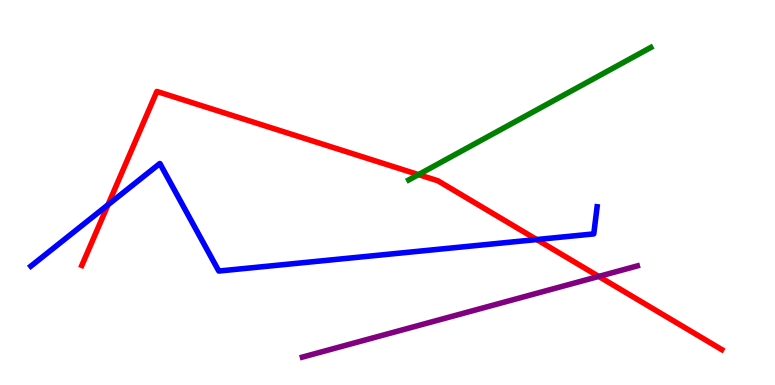[{'lines': ['blue', 'red'], 'intersections': [{'x': 1.39, 'y': 4.68}, {'x': 6.93, 'y': 3.78}]}, {'lines': ['green', 'red'], 'intersections': [{'x': 5.4, 'y': 5.46}]}, {'lines': ['purple', 'red'], 'intersections': [{'x': 7.73, 'y': 2.82}]}, {'lines': ['blue', 'green'], 'intersections': []}, {'lines': ['blue', 'purple'], 'intersections': []}, {'lines': ['green', 'purple'], 'intersections': []}]